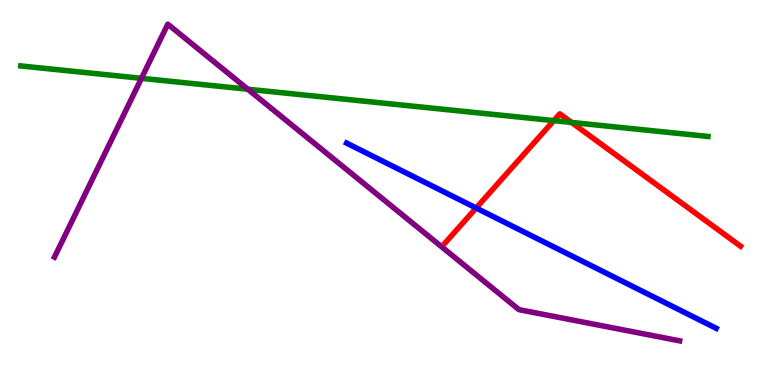[{'lines': ['blue', 'red'], 'intersections': [{'x': 6.14, 'y': 4.6}]}, {'lines': ['green', 'red'], 'intersections': [{'x': 7.15, 'y': 6.87}, {'x': 7.38, 'y': 6.82}]}, {'lines': ['purple', 'red'], 'intersections': []}, {'lines': ['blue', 'green'], 'intersections': []}, {'lines': ['blue', 'purple'], 'intersections': []}, {'lines': ['green', 'purple'], 'intersections': [{'x': 1.83, 'y': 7.97}, {'x': 3.2, 'y': 7.68}]}]